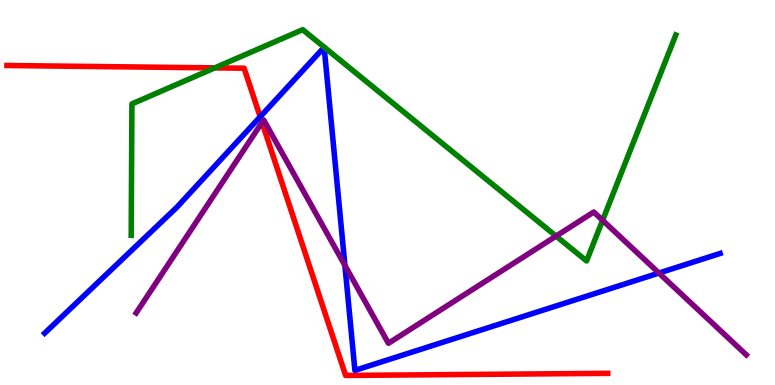[{'lines': ['blue', 'red'], 'intersections': [{'x': 3.36, 'y': 6.97}]}, {'lines': ['green', 'red'], 'intersections': [{'x': 2.77, 'y': 8.24}]}, {'lines': ['purple', 'red'], 'intersections': [{'x': 3.38, 'y': 6.82}]}, {'lines': ['blue', 'green'], 'intersections': []}, {'lines': ['blue', 'purple'], 'intersections': [{'x': 4.45, 'y': 3.11}, {'x': 8.5, 'y': 2.91}]}, {'lines': ['green', 'purple'], 'intersections': [{'x': 7.18, 'y': 3.87}, {'x': 7.78, 'y': 4.28}]}]